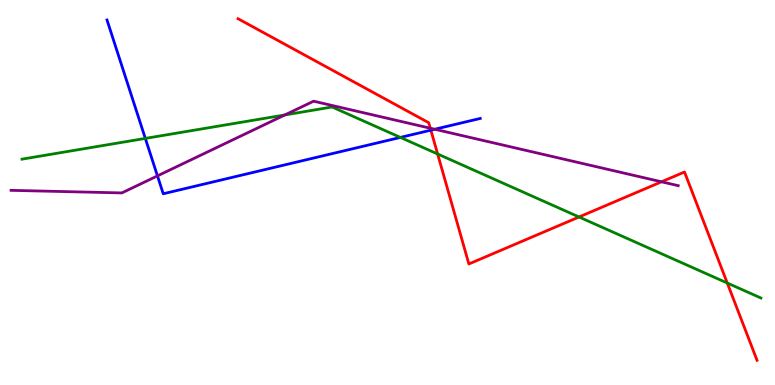[{'lines': ['blue', 'red'], 'intersections': [{'x': 5.56, 'y': 6.62}]}, {'lines': ['green', 'red'], 'intersections': [{'x': 5.65, 'y': 6.0}, {'x': 7.47, 'y': 4.36}, {'x': 9.38, 'y': 2.65}]}, {'lines': ['purple', 'red'], 'intersections': [{'x': 5.55, 'y': 6.67}, {'x': 8.54, 'y': 5.28}]}, {'lines': ['blue', 'green'], 'intersections': [{'x': 1.88, 'y': 6.4}, {'x': 5.17, 'y': 6.43}]}, {'lines': ['blue', 'purple'], 'intersections': [{'x': 2.03, 'y': 5.43}, {'x': 5.61, 'y': 6.64}]}, {'lines': ['green', 'purple'], 'intersections': [{'x': 3.68, 'y': 7.01}]}]